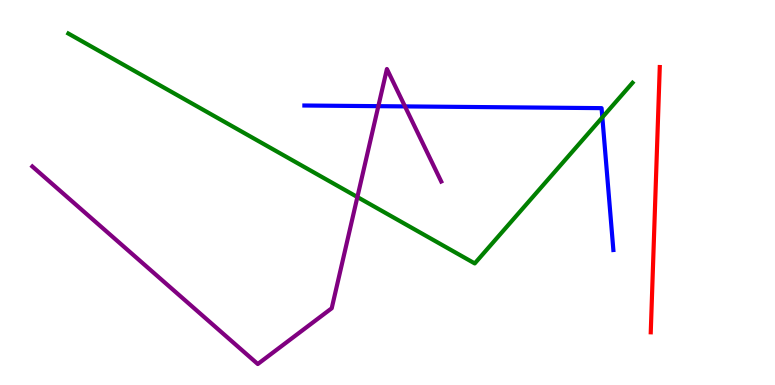[{'lines': ['blue', 'red'], 'intersections': []}, {'lines': ['green', 'red'], 'intersections': []}, {'lines': ['purple', 'red'], 'intersections': []}, {'lines': ['blue', 'green'], 'intersections': [{'x': 7.77, 'y': 6.95}]}, {'lines': ['blue', 'purple'], 'intersections': [{'x': 4.88, 'y': 7.24}, {'x': 5.23, 'y': 7.24}]}, {'lines': ['green', 'purple'], 'intersections': [{'x': 4.61, 'y': 4.88}]}]